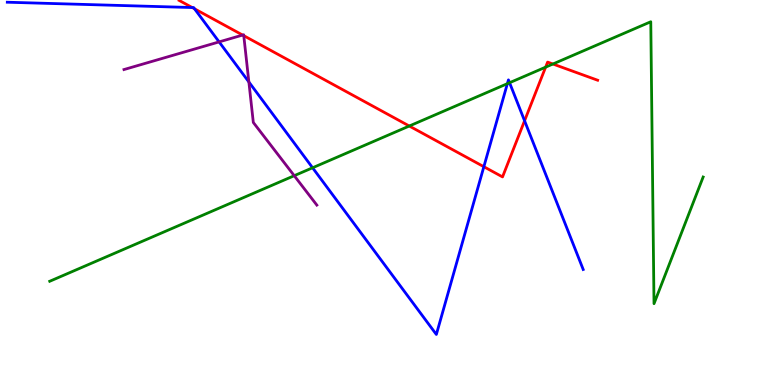[{'lines': ['blue', 'red'], 'intersections': [{'x': 2.48, 'y': 9.8}, {'x': 2.51, 'y': 9.77}, {'x': 6.24, 'y': 5.67}, {'x': 6.77, 'y': 6.86}]}, {'lines': ['green', 'red'], 'intersections': [{'x': 5.28, 'y': 6.73}, {'x': 7.04, 'y': 8.26}, {'x': 7.13, 'y': 8.34}]}, {'lines': ['purple', 'red'], 'intersections': [{'x': 3.13, 'y': 9.09}, {'x': 3.15, 'y': 9.07}]}, {'lines': ['blue', 'green'], 'intersections': [{'x': 4.03, 'y': 5.64}, {'x': 6.55, 'y': 7.83}, {'x': 6.58, 'y': 7.85}]}, {'lines': ['blue', 'purple'], 'intersections': [{'x': 2.83, 'y': 8.91}, {'x': 3.21, 'y': 7.87}]}, {'lines': ['green', 'purple'], 'intersections': [{'x': 3.8, 'y': 5.44}]}]